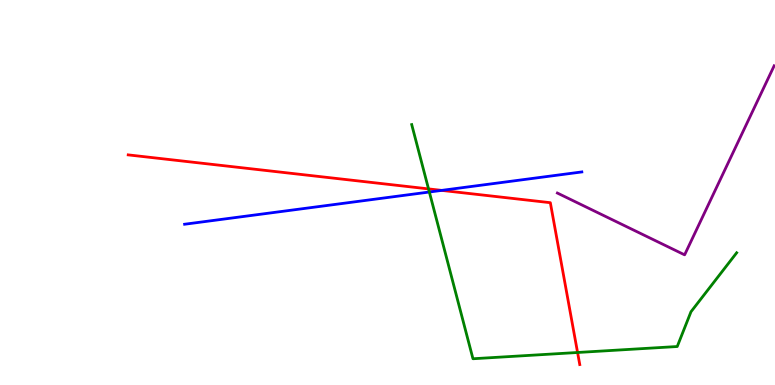[{'lines': ['blue', 'red'], 'intersections': [{'x': 5.7, 'y': 5.05}]}, {'lines': ['green', 'red'], 'intersections': [{'x': 5.53, 'y': 5.09}, {'x': 7.45, 'y': 0.844}]}, {'lines': ['purple', 'red'], 'intersections': []}, {'lines': ['blue', 'green'], 'intersections': [{'x': 5.54, 'y': 5.01}]}, {'lines': ['blue', 'purple'], 'intersections': []}, {'lines': ['green', 'purple'], 'intersections': []}]